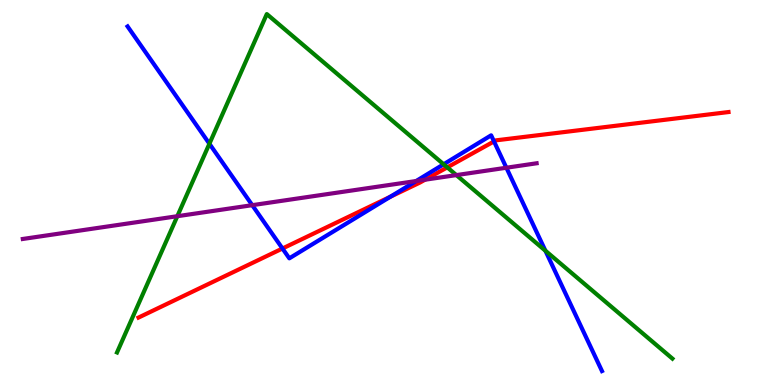[{'lines': ['blue', 'red'], 'intersections': [{'x': 3.64, 'y': 3.55}, {'x': 5.04, 'y': 4.89}, {'x': 6.37, 'y': 6.33}]}, {'lines': ['green', 'red'], 'intersections': [{'x': 5.77, 'y': 5.65}]}, {'lines': ['purple', 'red'], 'intersections': [{'x': 5.48, 'y': 5.33}]}, {'lines': ['blue', 'green'], 'intersections': [{'x': 2.7, 'y': 6.27}, {'x': 5.72, 'y': 5.73}, {'x': 7.04, 'y': 3.49}]}, {'lines': ['blue', 'purple'], 'intersections': [{'x': 3.25, 'y': 4.67}, {'x': 5.37, 'y': 5.3}, {'x': 6.53, 'y': 5.64}]}, {'lines': ['green', 'purple'], 'intersections': [{'x': 2.29, 'y': 4.38}, {'x': 5.89, 'y': 5.45}]}]